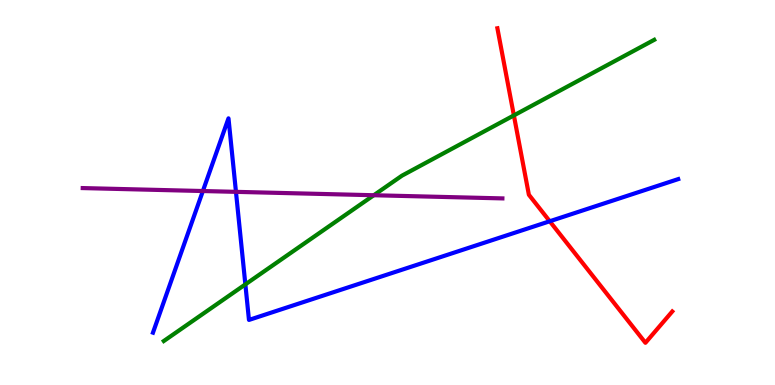[{'lines': ['blue', 'red'], 'intersections': [{'x': 7.09, 'y': 4.25}]}, {'lines': ['green', 'red'], 'intersections': [{'x': 6.63, 'y': 7.0}]}, {'lines': ['purple', 'red'], 'intersections': []}, {'lines': ['blue', 'green'], 'intersections': [{'x': 3.17, 'y': 2.61}]}, {'lines': ['blue', 'purple'], 'intersections': [{'x': 2.62, 'y': 5.04}, {'x': 3.04, 'y': 5.02}]}, {'lines': ['green', 'purple'], 'intersections': [{'x': 4.82, 'y': 4.93}]}]